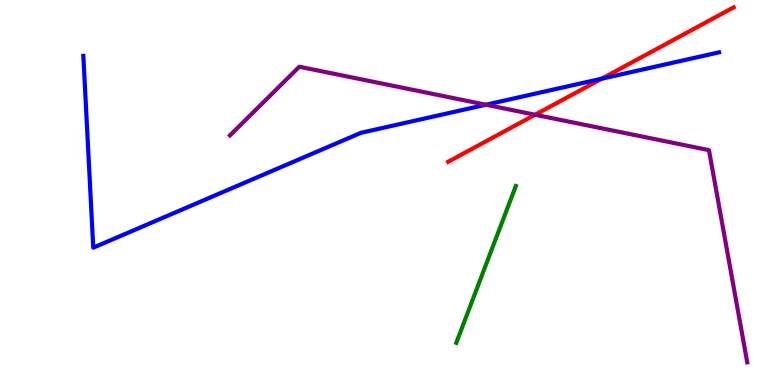[{'lines': ['blue', 'red'], 'intersections': [{'x': 7.76, 'y': 7.96}]}, {'lines': ['green', 'red'], 'intersections': []}, {'lines': ['purple', 'red'], 'intersections': [{'x': 6.9, 'y': 7.02}]}, {'lines': ['blue', 'green'], 'intersections': []}, {'lines': ['blue', 'purple'], 'intersections': [{'x': 6.27, 'y': 7.28}]}, {'lines': ['green', 'purple'], 'intersections': []}]